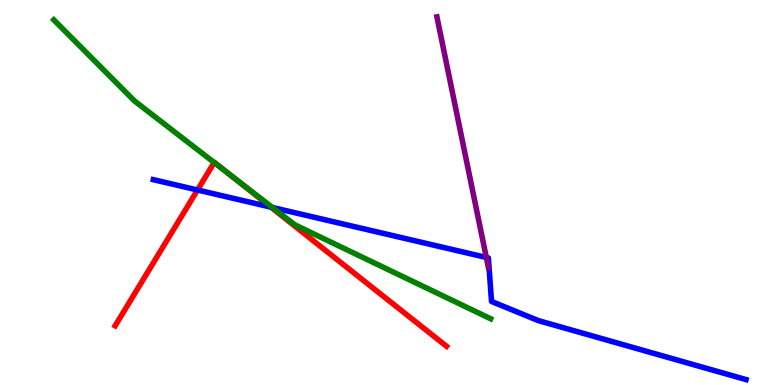[{'lines': ['blue', 'red'], 'intersections': [{'x': 2.55, 'y': 5.07}, {'x': 3.5, 'y': 4.62}]}, {'lines': ['green', 'red'], 'intersections': [{'x': 2.76, 'y': 5.78}, {'x': 2.96, 'y': 5.47}]}, {'lines': ['purple', 'red'], 'intersections': []}, {'lines': ['blue', 'green'], 'intersections': [{'x': 3.51, 'y': 4.61}]}, {'lines': ['blue', 'purple'], 'intersections': [{'x': 6.28, 'y': 3.31}]}, {'lines': ['green', 'purple'], 'intersections': []}]